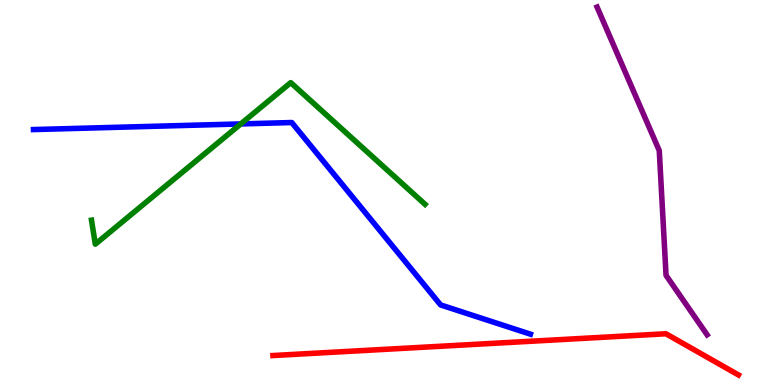[{'lines': ['blue', 'red'], 'intersections': []}, {'lines': ['green', 'red'], 'intersections': []}, {'lines': ['purple', 'red'], 'intersections': []}, {'lines': ['blue', 'green'], 'intersections': [{'x': 3.11, 'y': 6.78}]}, {'lines': ['blue', 'purple'], 'intersections': []}, {'lines': ['green', 'purple'], 'intersections': []}]